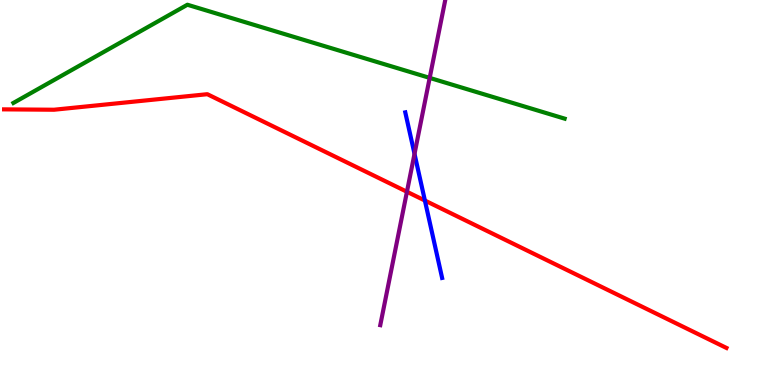[{'lines': ['blue', 'red'], 'intersections': [{'x': 5.48, 'y': 4.79}]}, {'lines': ['green', 'red'], 'intersections': []}, {'lines': ['purple', 'red'], 'intersections': [{'x': 5.25, 'y': 5.02}]}, {'lines': ['blue', 'green'], 'intersections': []}, {'lines': ['blue', 'purple'], 'intersections': [{'x': 5.35, 'y': 6.0}]}, {'lines': ['green', 'purple'], 'intersections': [{'x': 5.54, 'y': 7.98}]}]